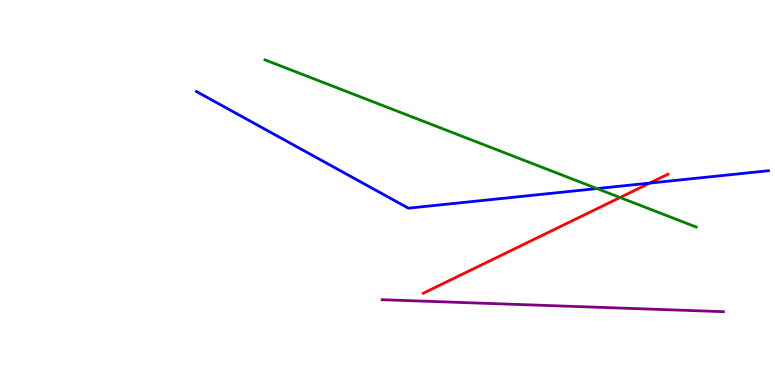[{'lines': ['blue', 'red'], 'intersections': [{'x': 8.38, 'y': 5.24}]}, {'lines': ['green', 'red'], 'intersections': [{'x': 8.0, 'y': 4.87}]}, {'lines': ['purple', 'red'], 'intersections': []}, {'lines': ['blue', 'green'], 'intersections': [{'x': 7.7, 'y': 5.1}]}, {'lines': ['blue', 'purple'], 'intersections': []}, {'lines': ['green', 'purple'], 'intersections': []}]